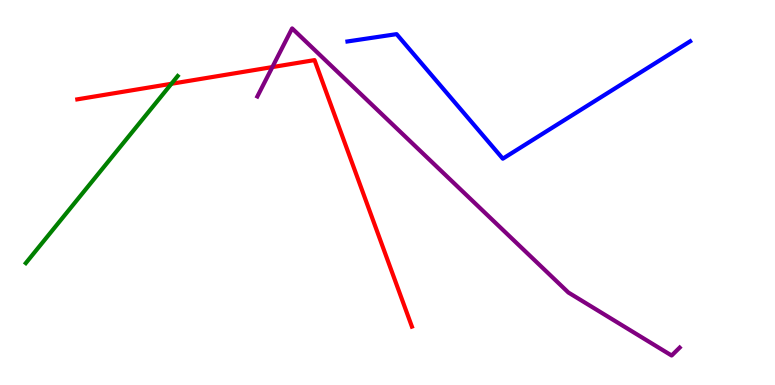[{'lines': ['blue', 'red'], 'intersections': []}, {'lines': ['green', 'red'], 'intersections': [{'x': 2.21, 'y': 7.82}]}, {'lines': ['purple', 'red'], 'intersections': [{'x': 3.51, 'y': 8.26}]}, {'lines': ['blue', 'green'], 'intersections': []}, {'lines': ['blue', 'purple'], 'intersections': []}, {'lines': ['green', 'purple'], 'intersections': []}]